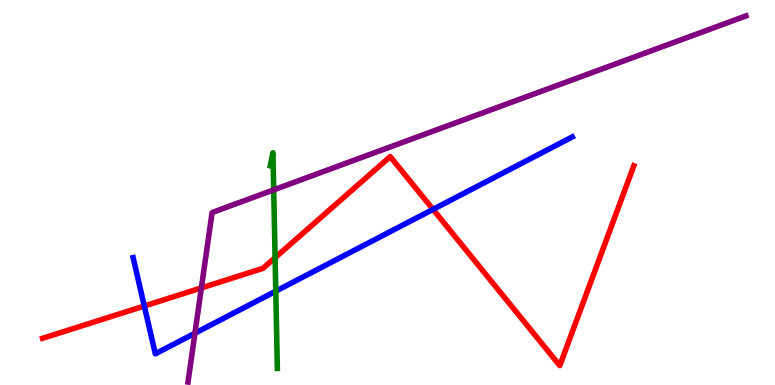[{'lines': ['blue', 'red'], 'intersections': [{'x': 1.86, 'y': 2.05}, {'x': 5.59, 'y': 4.56}]}, {'lines': ['green', 'red'], 'intersections': [{'x': 3.55, 'y': 3.31}]}, {'lines': ['purple', 'red'], 'intersections': [{'x': 2.6, 'y': 2.52}]}, {'lines': ['blue', 'green'], 'intersections': [{'x': 3.56, 'y': 2.44}]}, {'lines': ['blue', 'purple'], 'intersections': [{'x': 2.52, 'y': 1.35}]}, {'lines': ['green', 'purple'], 'intersections': [{'x': 3.53, 'y': 5.07}]}]